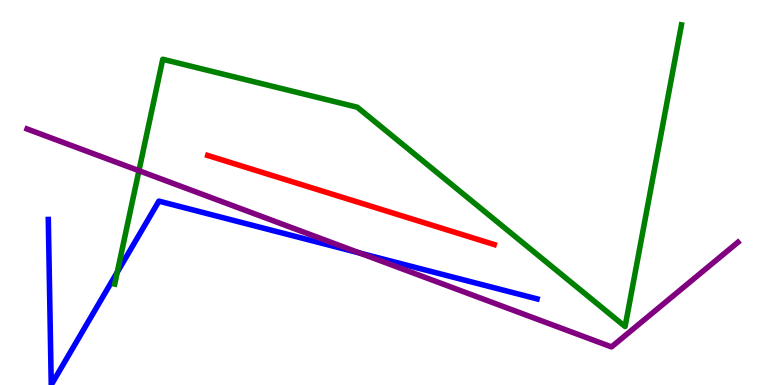[{'lines': ['blue', 'red'], 'intersections': []}, {'lines': ['green', 'red'], 'intersections': []}, {'lines': ['purple', 'red'], 'intersections': []}, {'lines': ['blue', 'green'], 'intersections': [{'x': 1.51, 'y': 2.93}]}, {'lines': ['blue', 'purple'], 'intersections': [{'x': 4.64, 'y': 3.43}]}, {'lines': ['green', 'purple'], 'intersections': [{'x': 1.79, 'y': 5.57}]}]